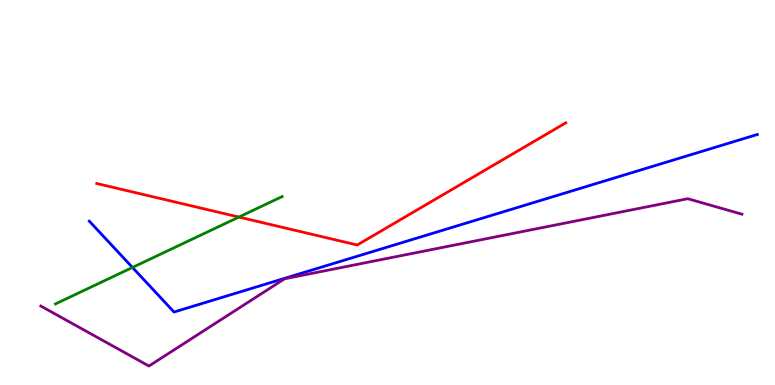[{'lines': ['blue', 'red'], 'intersections': []}, {'lines': ['green', 'red'], 'intersections': [{'x': 3.08, 'y': 4.36}]}, {'lines': ['purple', 'red'], 'intersections': []}, {'lines': ['blue', 'green'], 'intersections': [{'x': 1.71, 'y': 3.05}]}, {'lines': ['blue', 'purple'], 'intersections': []}, {'lines': ['green', 'purple'], 'intersections': []}]